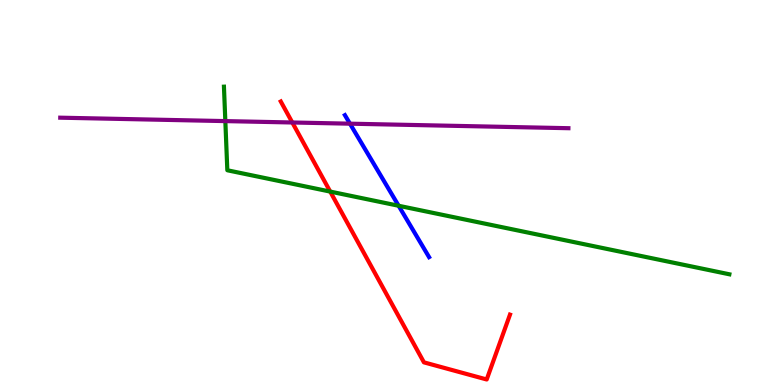[{'lines': ['blue', 'red'], 'intersections': []}, {'lines': ['green', 'red'], 'intersections': [{'x': 4.26, 'y': 5.02}]}, {'lines': ['purple', 'red'], 'intersections': [{'x': 3.77, 'y': 6.82}]}, {'lines': ['blue', 'green'], 'intersections': [{'x': 5.14, 'y': 4.66}]}, {'lines': ['blue', 'purple'], 'intersections': [{'x': 4.52, 'y': 6.79}]}, {'lines': ['green', 'purple'], 'intersections': [{'x': 2.91, 'y': 6.85}]}]